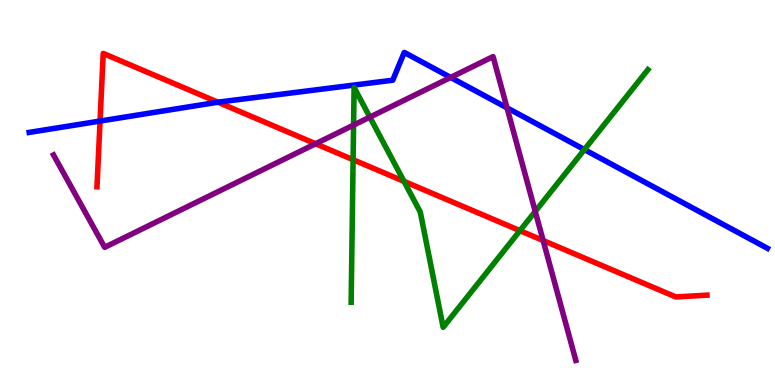[{'lines': ['blue', 'red'], 'intersections': [{'x': 1.29, 'y': 6.86}, {'x': 2.81, 'y': 7.35}]}, {'lines': ['green', 'red'], 'intersections': [{'x': 4.56, 'y': 5.85}, {'x': 5.21, 'y': 5.29}, {'x': 6.71, 'y': 4.01}]}, {'lines': ['purple', 'red'], 'intersections': [{'x': 4.07, 'y': 6.27}, {'x': 7.01, 'y': 3.75}]}, {'lines': ['blue', 'green'], 'intersections': [{'x': 7.54, 'y': 6.11}]}, {'lines': ['blue', 'purple'], 'intersections': [{'x': 5.81, 'y': 7.99}, {'x': 6.54, 'y': 7.2}]}, {'lines': ['green', 'purple'], 'intersections': [{'x': 4.56, 'y': 6.75}, {'x': 4.77, 'y': 6.96}, {'x': 6.91, 'y': 4.51}]}]